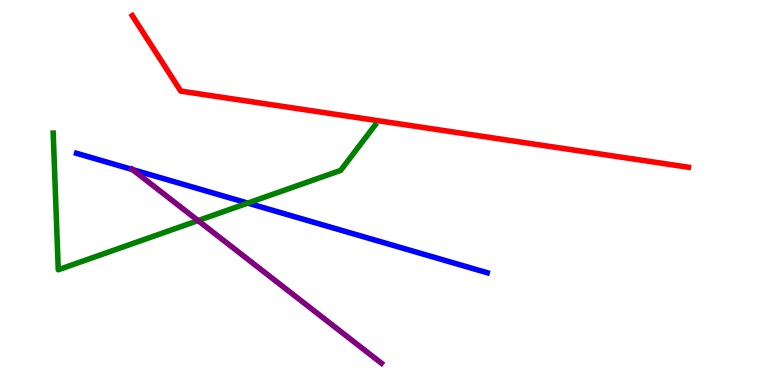[{'lines': ['blue', 'red'], 'intersections': []}, {'lines': ['green', 'red'], 'intersections': []}, {'lines': ['purple', 'red'], 'intersections': []}, {'lines': ['blue', 'green'], 'intersections': [{'x': 3.2, 'y': 4.72}]}, {'lines': ['blue', 'purple'], 'intersections': [{'x': 1.71, 'y': 5.6}]}, {'lines': ['green', 'purple'], 'intersections': [{'x': 2.56, 'y': 4.27}]}]